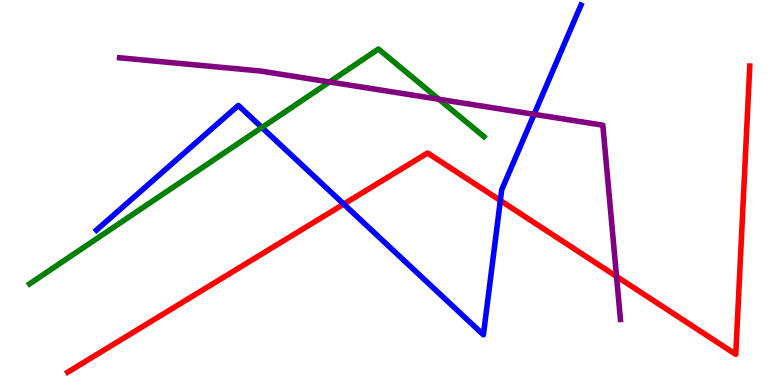[{'lines': ['blue', 'red'], 'intersections': [{'x': 4.44, 'y': 4.7}, {'x': 6.46, 'y': 4.79}]}, {'lines': ['green', 'red'], 'intersections': []}, {'lines': ['purple', 'red'], 'intersections': [{'x': 7.96, 'y': 2.82}]}, {'lines': ['blue', 'green'], 'intersections': [{'x': 3.38, 'y': 6.69}]}, {'lines': ['blue', 'purple'], 'intersections': [{'x': 6.89, 'y': 7.03}]}, {'lines': ['green', 'purple'], 'intersections': [{'x': 4.25, 'y': 7.87}, {'x': 5.66, 'y': 7.42}]}]